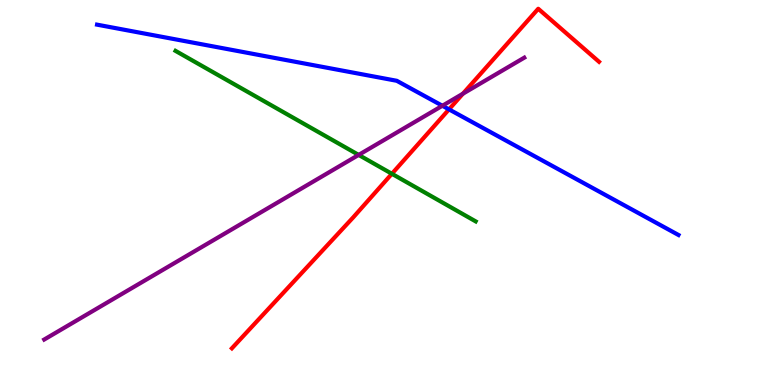[{'lines': ['blue', 'red'], 'intersections': [{'x': 5.79, 'y': 7.16}]}, {'lines': ['green', 'red'], 'intersections': [{'x': 5.06, 'y': 5.49}]}, {'lines': ['purple', 'red'], 'intersections': [{'x': 5.97, 'y': 7.57}]}, {'lines': ['blue', 'green'], 'intersections': []}, {'lines': ['blue', 'purple'], 'intersections': [{'x': 5.71, 'y': 7.25}]}, {'lines': ['green', 'purple'], 'intersections': [{'x': 4.63, 'y': 5.98}]}]